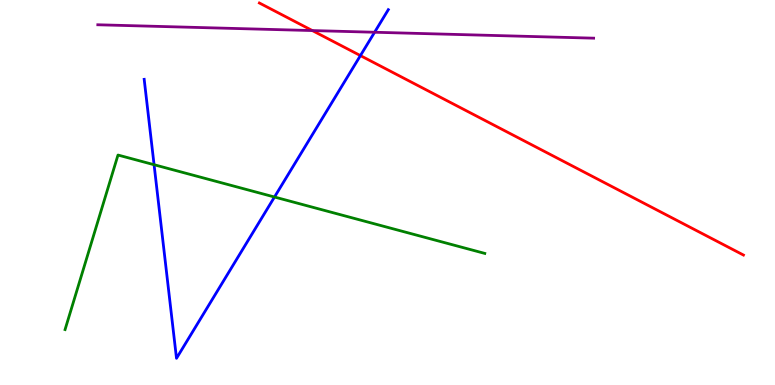[{'lines': ['blue', 'red'], 'intersections': [{'x': 4.65, 'y': 8.56}]}, {'lines': ['green', 'red'], 'intersections': []}, {'lines': ['purple', 'red'], 'intersections': [{'x': 4.03, 'y': 9.21}]}, {'lines': ['blue', 'green'], 'intersections': [{'x': 1.99, 'y': 5.72}, {'x': 3.54, 'y': 4.88}]}, {'lines': ['blue', 'purple'], 'intersections': [{'x': 4.83, 'y': 9.16}]}, {'lines': ['green', 'purple'], 'intersections': []}]